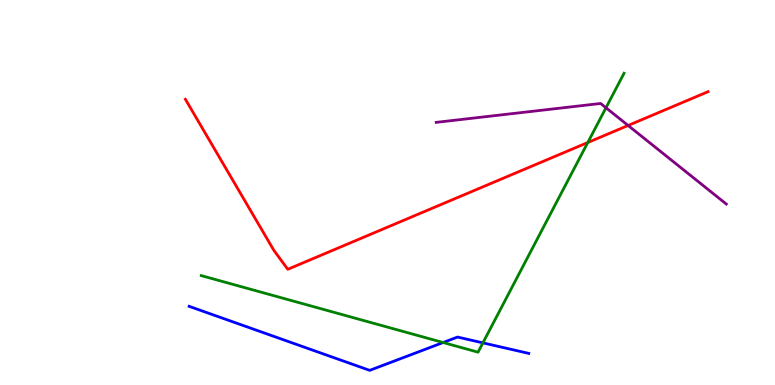[{'lines': ['blue', 'red'], 'intersections': []}, {'lines': ['green', 'red'], 'intersections': [{'x': 7.58, 'y': 6.3}]}, {'lines': ['purple', 'red'], 'intersections': [{'x': 8.1, 'y': 6.74}]}, {'lines': ['blue', 'green'], 'intersections': [{'x': 5.72, 'y': 1.1}, {'x': 6.23, 'y': 1.09}]}, {'lines': ['blue', 'purple'], 'intersections': []}, {'lines': ['green', 'purple'], 'intersections': [{'x': 7.82, 'y': 7.2}]}]